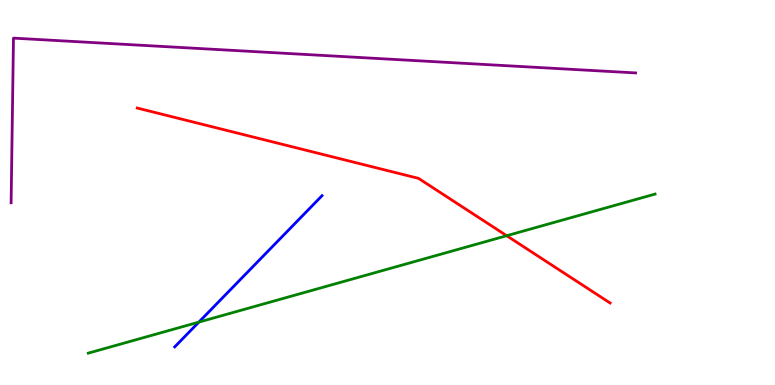[{'lines': ['blue', 'red'], 'intersections': []}, {'lines': ['green', 'red'], 'intersections': [{'x': 6.54, 'y': 3.88}]}, {'lines': ['purple', 'red'], 'intersections': []}, {'lines': ['blue', 'green'], 'intersections': [{'x': 2.57, 'y': 1.63}]}, {'lines': ['blue', 'purple'], 'intersections': []}, {'lines': ['green', 'purple'], 'intersections': []}]